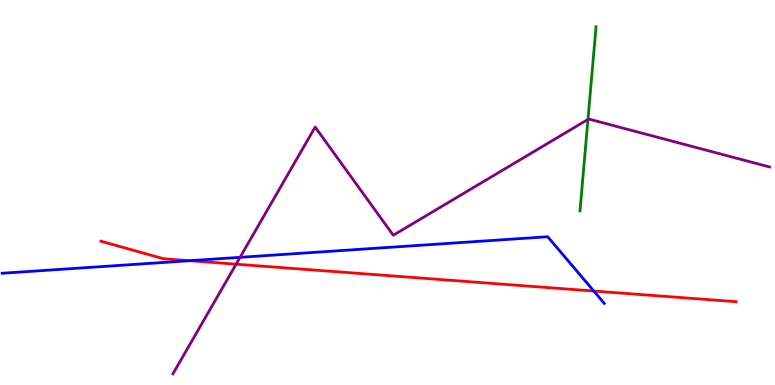[{'lines': ['blue', 'red'], 'intersections': [{'x': 2.45, 'y': 3.23}, {'x': 7.66, 'y': 2.44}]}, {'lines': ['green', 'red'], 'intersections': []}, {'lines': ['purple', 'red'], 'intersections': [{'x': 3.05, 'y': 3.14}]}, {'lines': ['blue', 'green'], 'intersections': []}, {'lines': ['blue', 'purple'], 'intersections': [{'x': 3.1, 'y': 3.32}]}, {'lines': ['green', 'purple'], 'intersections': [{'x': 7.59, 'y': 6.9}]}]